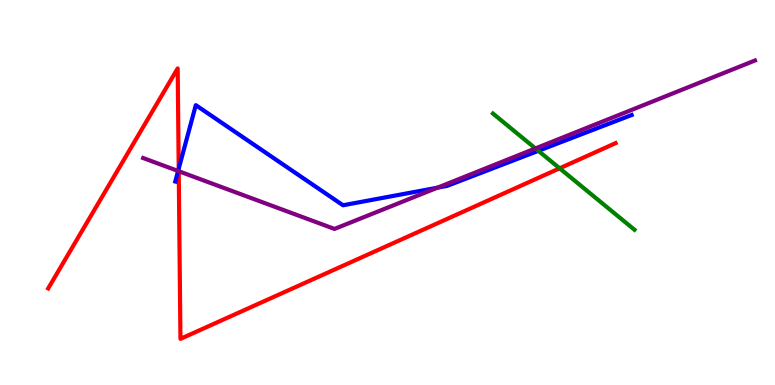[{'lines': ['blue', 'red'], 'intersections': [{'x': 2.31, 'y': 5.62}]}, {'lines': ['green', 'red'], 'intersections': [{'x': 7.22, 'y': 5.63}]}, {'lines': ['purple', 'red'], 'intersections': [{'x': 2.31, 'y': 5.55}]}, {'lines': ['blue', 'green'], 'intersections': [{'x': 6.95, 'y': 6.08}]}, {'lines': ['blue', 'purple'], 'intersections': [{'x': 2.3, 'y': 5.56}, {'x': 5.64, 'y': 5.12}]}, {'lines': ['green', 'purple'], 'intersections': [{'x': 6.91, 'y': 6.14}]}]